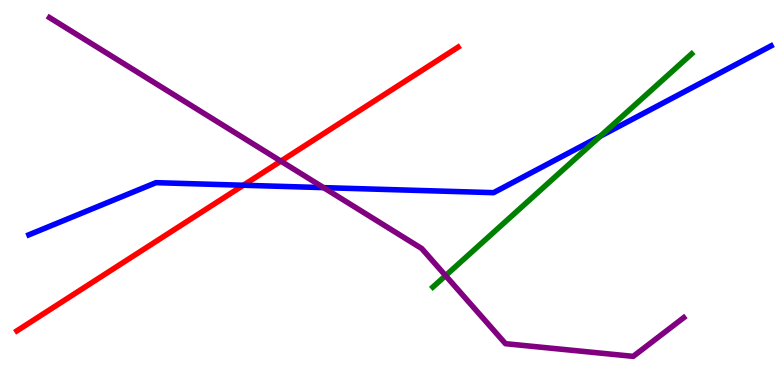[{'lines': ['blue', 'red'], 'intersections': [{'x': 3.14, 'y': 5.19}]}, {'lines': ['green', 'red'], 'intersections': []}, {'lines': ['purple', 'red'], 'intersections': [{'x': 3.62, 'y': 5.81}]}, {'lines': ['blue', 'green'], 'intersections': [{'x': 7.74, 'y': 6.46}]}, {'lines': ['blue', 'purple'], 'intersections': [{'x': 4.18, 'y': 5.13}]}, {'lines': ['green', 'purple'], 'intersections': [{'x': 5.75, 'y': 2.84}]}]